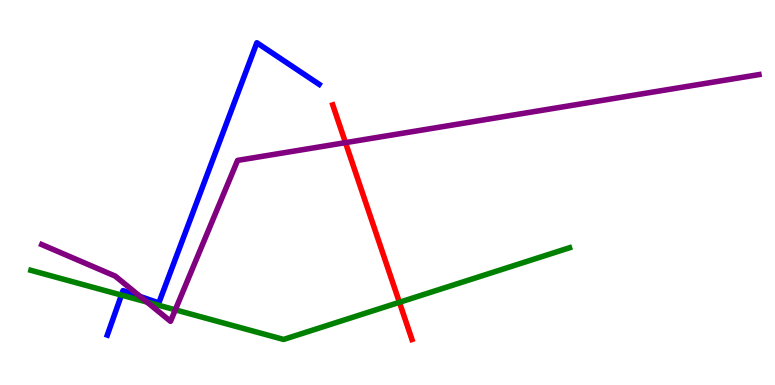[{'lines': ['blue', 'red'], 'intersections': []}, {'lines': ['green', 'red'], 'intersections': [{'x': 5.15, 'y': 2.15}]}, {'lines': ['purple', 'red'], 'intersections': [{'x': 4.46, 'y': 6.3}]}, {'lines': ['blue', 'green'], 'intersections': [{'x': 1.57, 'y': 2.34}]}, {'lines': ['blue', 'purple'], 'intersections': [{'x': 1.81, 'y': 2.3}]}, {'lines': ['green', 'purple'], 'intersections': [{'x': 1.9, 'y': 2.15}, {'x': 2.26, 'y': 1.95}]}]